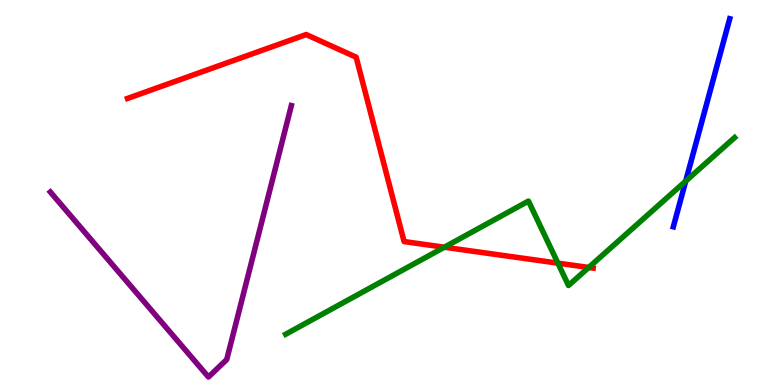[{'lines': ['blue', 'red'], 'intersections': []}, {'lines': ['green', 'red'], 'intersections': [{'x': 5.73, 'y': 3.58}, {'x': 7.2, 'y': 3.17}, {'x': 7.6, 'y': 3.05}]}, {'lines': ['purple', 'red'], 'intersections': []}, {'lines': ['blue', 'green'], 'intersections': [{'x': 8.85, 'y': 5.3}]}, {'lines': ['blue', 'purple'], 'intersections': []}, {'lines': ['green', 'purple'], 'intersections': []}]